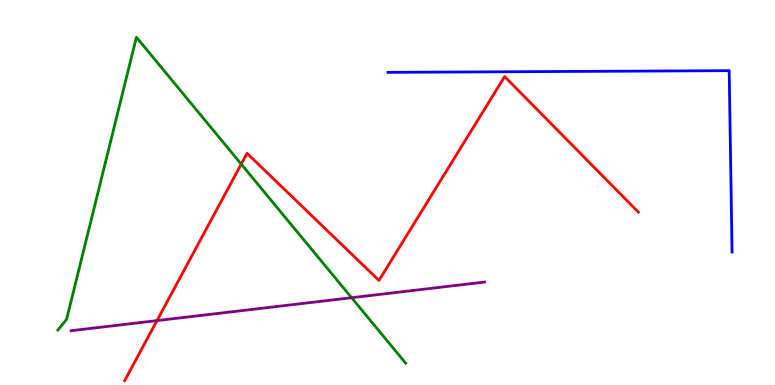[{'lines': ['blue', 'red'], 'intersections': []}, {'lines': ['green', 'red'], 'intersections': [{'x': 3.11, 'y': 5.74}]}, {'lines': ['purple', 'red'], 'intersections': [{'x': 2.03, 'y': 1.67}]}, {'lines': ['blue', 'green'], 'intersections': []}, {'lines': ['blue', 'purple'], 'intersections': []}, {'lines': ['green', 'purple'], 'intersections': [{'x': 4.54, 'y': 2.27}]}]